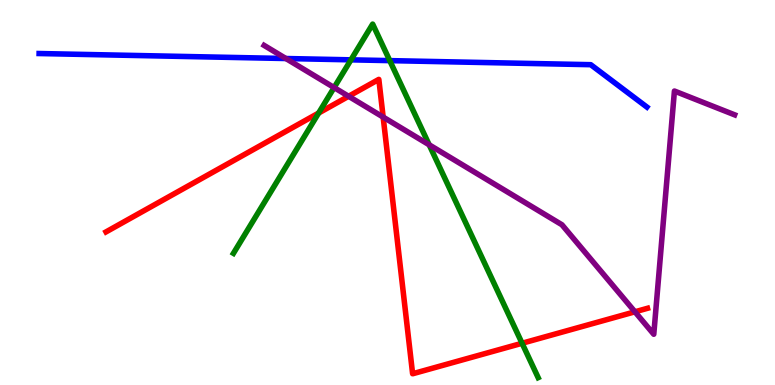[{'lines': ['blue', 'red'], 'intersections': []}, {'lines': ['green', 'red'], 'intersections': [{'x': 4.11, 'y': 7.06}, {'x': 6.74, 'y': 1.08}]}, {'lines': ['purple', 'red'], 'intersections': [{'x': 4.5, 'y': 7.5}, {'x': 4.94, 'y': 6.96}, {'x': 8.19, 'y': 1.9}]}, {'lines': ['blue', 'green'], 'intersections': [{'x': 4.53, 'y': 8.45}, {'x': 5.03, 'y': 8.43}]}, {'lines': ['blue', 'purple'], 'intersections': [{'x': 3.69, 'y': 8.48}]}, {'lines': ['green', 'purple'], 'intersections': [{'x': 4.31, 'y': 7.73}, {'x': 5.54, 'y': 6.24}]}]